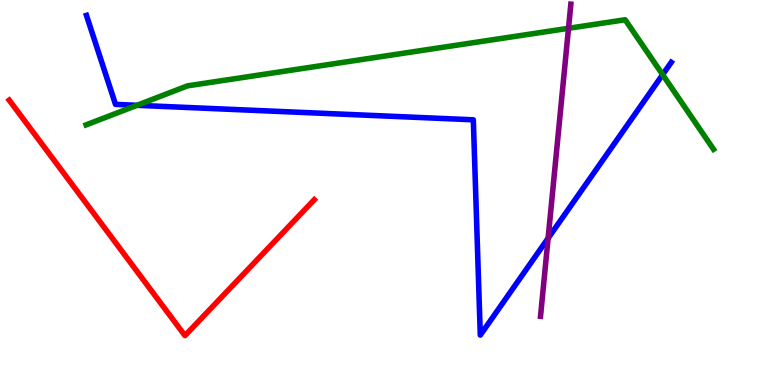[{'lines': ['blue', 'red'], 'intersections': []}, {'lines': ['green', 'red'], 'intersections': []}, {'lines': ['purple', 'red'], 'intersections': []}, {'lines': ['blue', 'green'], 'intersections': [{'x': 1.77, 'y': 7.26}, {'x': 8.55, 'y': 8.06}]}, {'lines': ['blue', 'purple'], 'intersections': [{'x': 7.07, 'y': 3.81}]}, {'lines': ['green', 'purple'], 'intersections': [{'x': 7.34, 'y': 9.26}]}]